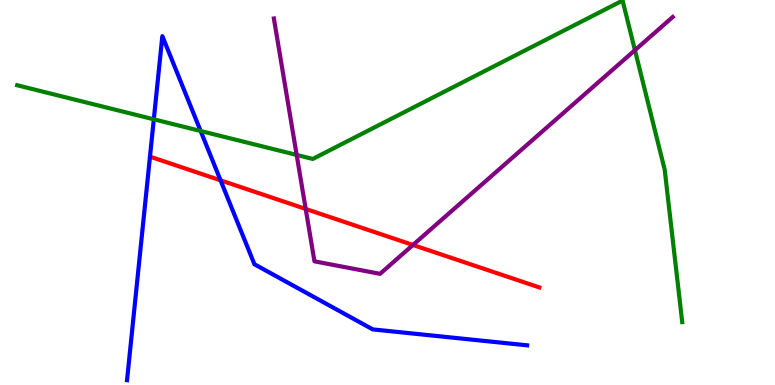[{'lines': ['blue', 'red'], 'intersections': [{'x': 2.85, 'y': 5.32}]}, {'lines': ['green', 'red'], 'intersections': []}, {'lines': ['purple', 'red'], 'intersections': [{'x': 3.94, 'y': 4.57}, {'x': 5.33, 'y': 3.64}]}, {'lines': ['blue', 'green'], 'intersections': [{'x': 1.98, 'y': 6.9}, {'x': 2.59, 'y': 6.6}]}, {'lines': ['blue', 'purple'], 'intersections': []}, {'lines': ['green', 'purple'], 'intersections': [{'x': 3.83, 'y': 5.98}, {'x': 8.19, 'y': 8.7}]}]